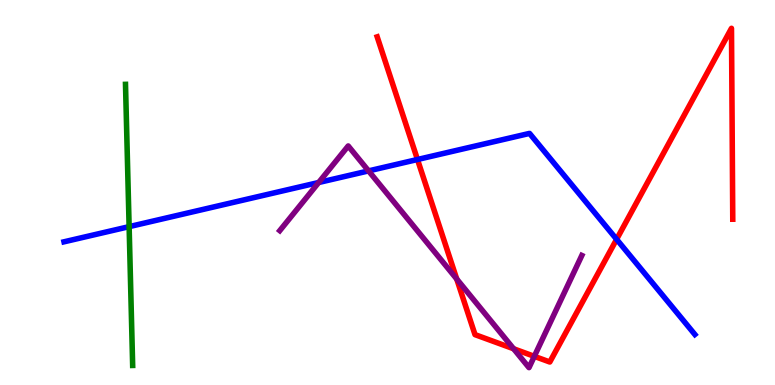[{'lines': ['blue', 'red'], 'intersections': [{'x': 5.39, 'y': 5.86}, {'x': 7.96, 'y': 3.78}]}, {'lines': ['green', 'red'], 'intersections': []}, {'lines': ['purple', 'red'], 'intersections': [{'x': 5.89, 'y': 2.75}, {'x': 6.63, 'y': 0.941}, {'x': 6.89, 'y': 0.744}]}, {'lines': ['blue', 'green'], 'intersections': [{'x': 1.67, 'y': 4.11}]}, {'lines': ['blue', 'purple'], 'intersections': [{'x': 4.11, 'y': 5.26}, {'x': 4.76, 'y': 5.56}]}, {'lines': ['green', 'purple'], 'intersections': []}]